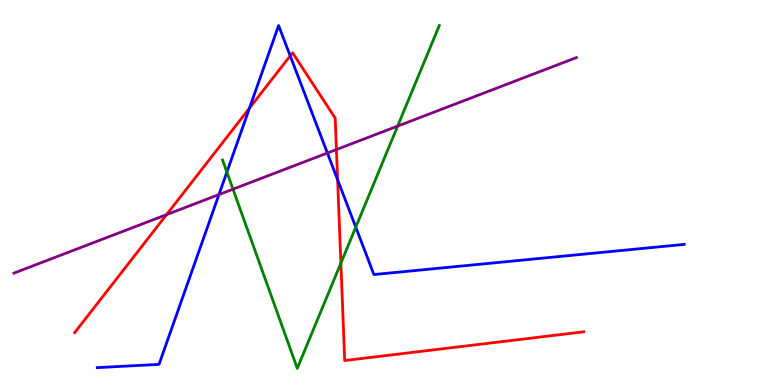[{'lines': ['blue', 'red'], 'intersections': [{'x': 3.22, 'y': 7.19}, {'x': 3.74, 'y': 8.55}, {'x': 4.36, 'y': 5.33}]}, {'lines': ['green', 'red'], 'intersections': [{'x': 4.4, 'y': 3.17}]}, {'lines': ['purple', 'red'], 'intersections': [{'x': 2.15, 'y': 4.42}, {'x': 4.34, 'y': 6.12}]}, {'lines': ['blue', 'green'], 'intersections': [{'x': 2.93, 'y': 5.53}, {'x': 4.59, 'y': 4.1}]}, {'lines': ['blue', 'purple'], 'intersections': [{'x': 2.83, 'y': 4.95}, {'x': 4.22, 'y': 6.03}]}, {'lines': ['green', 'purple'], 'intersections': [{'x': 3.01, 'y': 5.09}, {'x': 5.13, 'y': 6.72}]}]